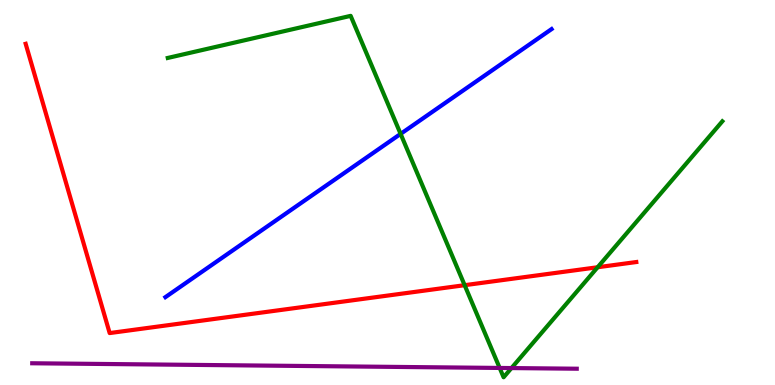[{'lines': ['blue', 'red'], 'intersections': []}, {'lines': ['green', 'red'], 'intersections': [{'x': 6.0, 'y': 2.59}, {'x': 7.71, 'y': 3.06}]}, {'lines': ['purple', 'red'], 'intersections': []}, {'lines': ['blue', 'green'], 'intersections': [{'x': 5.17, 'y': 6.52}]}, {'lines': ['blue', 'purple'], 'intersections': []}, {'lines': ['green', 'purple'], 'intersections': [{'x': 6.45, 'y': 0.443}, {'x': 6.6, 'y': 0.44}]}]